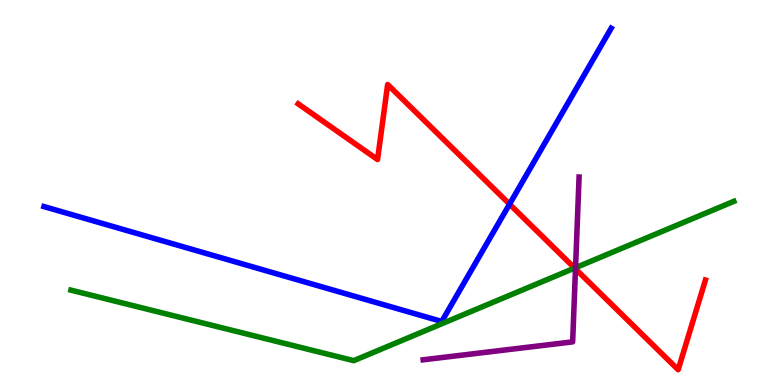[{'lines': ['blue', 'red'], 'intersections': [{'x': 6.57, 'y': 4.7}]}, {'lines': ['green', 'red'], 'intersections': [{'x': 7.41, 'y': 3.04}]}, {'lines': ['purple', 'red'], 'intersections': [{'x': 7.43, 'y': 3.02}]}, {'lines': ['blue', 'green'], 'intersections': []}, {'lines': ['blue', 'purple'], 'intersections': []}, {'lines': ['green', 'purple'], 'intersections': [{'x': 7.43, 'y': 3.05}]}]